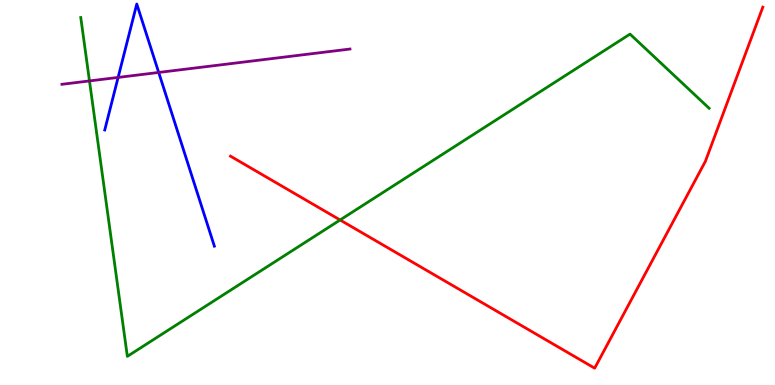[{'lines': ['blue', 'red'], 'intersections': []}, {'lines': ['green', 'red'], 'intersections': [{'x': 4.39, 'y': 4.29}]}, {'lines': ['purple', 'red'], 'intersections': []}, {'lines': ['blue', 'green'], 'intersections': []}, {'lines': ['blue', 'purple'], 'intersections': [{'x': 1.52, 'y': 7.99}, {'x': 2.05, 'y': 8.12}]}, {'lines': ['green', 'purple'], 'intersections': [{'x': 1.15, 'y': 7.9}]}]